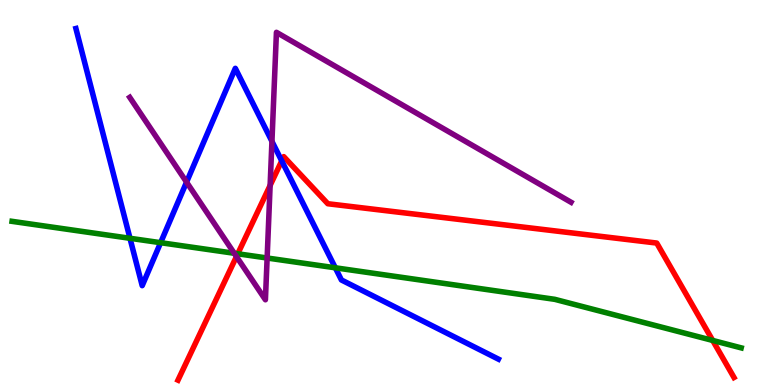[{'lines': ['blue', 'red'], 'intersections': [{'x': 3.64, 'y': 5.82}]}, {'lines': ['green', 'red'], 'intersections': [{'x': 3.07, 'y': 3.41}, {'x': 9.2, 'y': 1.16}]}, {'lines': ['purple', 'red'], 'intersections': [{'x': 3.05, 'y': 3.34}, {'x': 3.49, 'y': 5.18}]}, {'lines': ['blue', 'green'], 'intersections': [{'x': 1.68, 'y': 3.81}, {'x': 2.07, 'y': 3.7}, {'x': 4.33, 'y': 3.04}]}, {'lines': ['blue', 'purple'], 'intersections': [{'x': 2.41, 'y': 5.27}, {'x': 3.51, 'y': 6.33}]}, {'lines': ['green', 'purple'], 'intersections': [{'x': 3.02, 'y': 3.42}, {'x': 3.45, 'y': 3.3}]}]